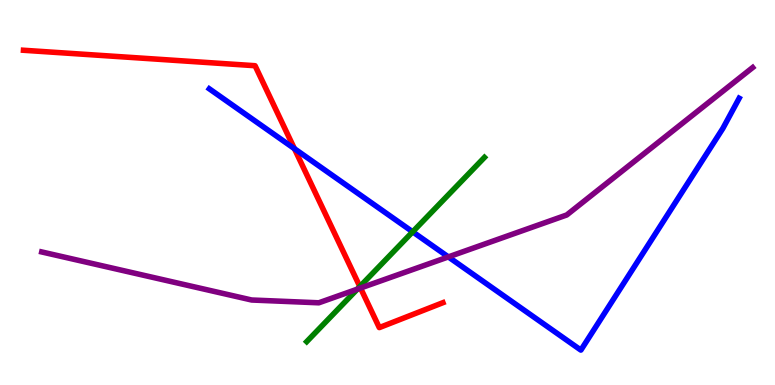[{'lines': ['blue', 'red'], 'intersections': [{'x': 3.8, 'y': 6.14}]}, {'lines': ['green', 'red'], 'intersections': [{'x': 4.64, 'y': 2.56}]}, {'lines': ['purple', 'red'], 'intersections': [{'x': 4.65, 'y': 2.52}]}, {'lines': ['blue', 'green'], 'intersections': [{'x': 5.32, 'y': 3.98}]}, {'lines': ['blue', 'purple'], 'intersections': [{'x': 5.79, 'y': 3.33}]}, {'lines': ['green', 'purple'], 'intersections': [{'x': 4.61, 'y': 2.49}]}]